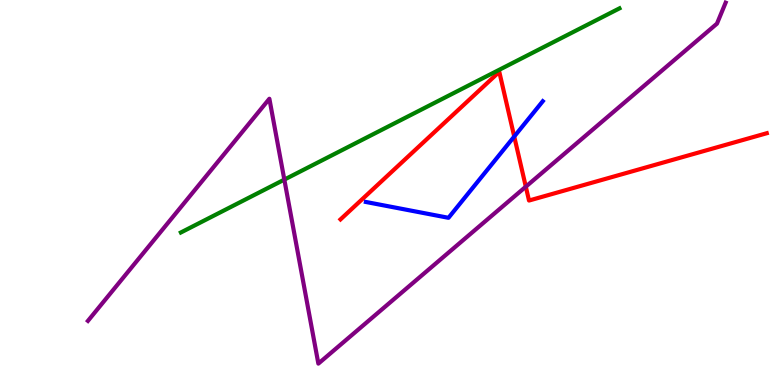[{'lines': ['blue', 'red'], 'intersections': [{'x': 6.64, 'y': 6.45}]}, {'lines': ['green', 'red'], 'intersections': []}, {'lines': ['purple', 'red'], 'intersections': [{'x': 6.78, 'y': 5.15}]}, {'lines': ['blue', 'green'], 'intersections': []}, {'lines': ['blue', 'purple'], 'intersections': []}, {'lines': ['green', 'purple'], 'intersections': [{'x': 3.67, 'y': 5.33}]}]